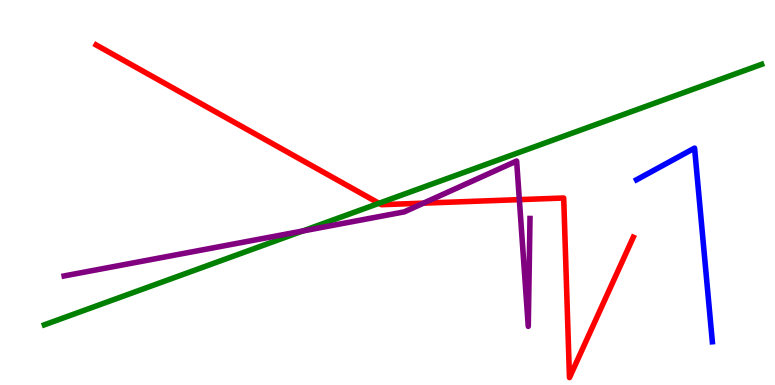[{'lines': ['blue', 'red'], 'intersections': []}, {'lines': ['green', 'red'], 'intersections': [{'x': 4.89, 'y': 4.72}]}, {'lines': ['purple', 'red'], 'intersections': [{'x': 5.46, 'y': 4.72}, {'x': 6.7, 'y': 4.81}]}, {'lines': ['blue', 'green'], 'intersections': []}, {'lines': ['blue', 'purple'], 'intersections': []}, {'lines': ['green', 'purple'], 'intersections': [{'x': 3.91, 'y': 4.0}]}]